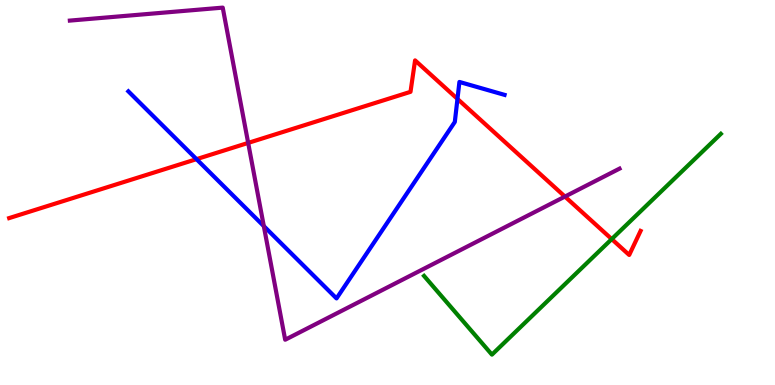[{'lines': ['blue', 'red'], 'intersections': [{'x': 2.54, 'y': 5.87}, {'x': 5.9, 'y': 7.43}]}, {'lines': ['green', 'red'], 'intersections': [{'x': 7.89, 'y': 3.79}]}, {'lines': ['purple', 'red'], 'intersections': [{'x': 3.2, 'y': 6.29}, {'x': 7.29, 'y': 4.89}]}, {'lines': ['blue', 'green'], 'intersections': []}, {'lines': ['blue', 'purple'], 'intersections': [{'x': 3.4, 'y': 4.13}]}, {'lines': ['green', 'purple'], 'intersections': []}]